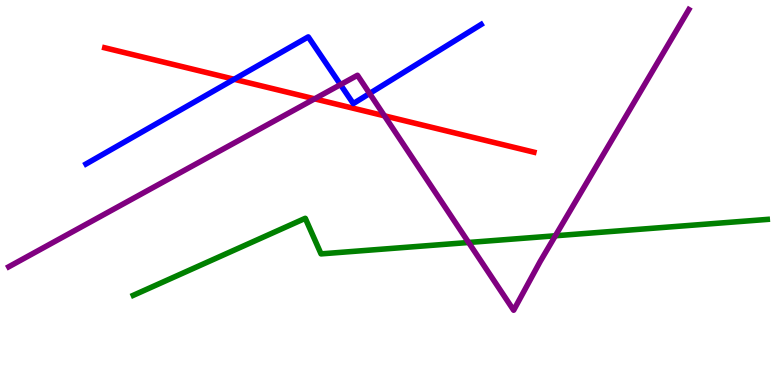[{'lines': ['blue', 'red'], 'intersections': [{'x': 3.02, 'y': 7.94}]}, {'lines': ['green', 'red'], 'intersections': []}, {'lines': ['purple', 'red'], 'intersections': [{'x': 4.06, 'y': 7.43}, {'x': 4.96, 'y': 6.99}]}, {'lines': ['blue', 'green'], 'intersections': []}, {'lines': ['blue', 'purple'], 'intersections': [{'x': 4.39, 'y': 7.8}, {'x': 4.77, 'y': 7.57}]}, {'lines': ['green', 'purple'], 'intersections': [{'x': 6.05, 'y': 3.7}, {'x': 7.17, 'y': 3.88}]}]